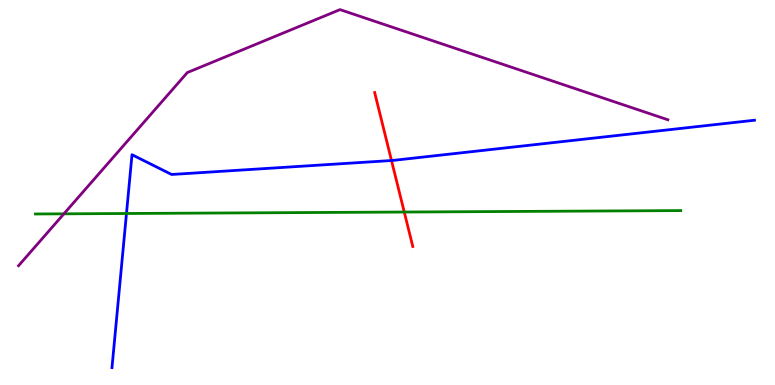[{'lines': ['blue', 'red'], 'intersections': [{'x': 5.05, 'y': 5.83}]}, {'lines': ['green', 'red'], 'intersections': [{'x': 5.22, 'y': 4.49}]}, {'lines': ['purple', 'red'], 'intersections': []}, {'lines': ['blue', 'green'], 'intersections': [{'x': 1.63, 'y': 4.45}]}, {'lines': ['blue', 'purple'], 'intersections': []}, {'lines': ['green', 'purple'], 'intersections': [{'x': 0.824, 'y': 4.45}]}]